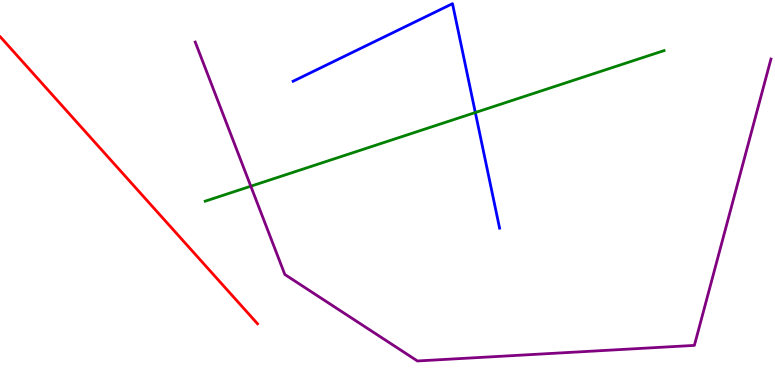[{'lines': ['blue', 'red'], 'intersections': []}, {'lines': ['green', 'red'], 'intersections': []}, {'lines': ['purple', 'red'], 'intersections': []}, {'lines': ['blue', 'green'], 'intersections': [{'x': 6.13, 'y': 7.08}]}, {'lines': ['blue', 'purple'], 'intersections': []}, {'lines': ['green', 'purple'], 'intersections': [{'x': 3.24, 'y': 5.16}]}]